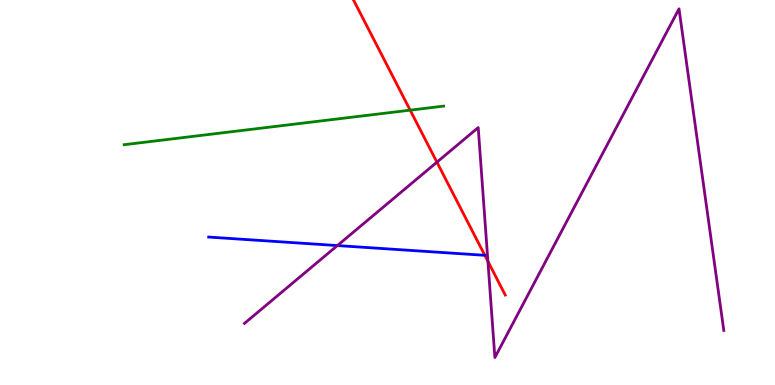[{'lines': ['blue', 'red'], 'intersections': []}, {'lines': ['green', 'red'], 'intersections': [{'x': 5.29, 'y': 7.14}]}, {'lines': ['purple', 'red'], 'intersections': [{'x': 5.64, 'y': 5.79}, {'x': 6.3, 'y': 3.21}]}, {'lines': ['blue', 'green'], 'intersections': []}, {'lines': ['blue', 'purple'], 'intersections': [{'x': 4.35, 'y': 3.62}]}, {'lines': ['green', 'purple'], 'intersections': []}]